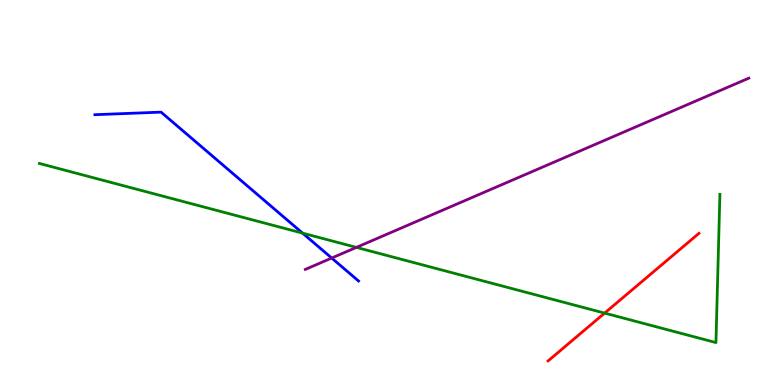[{'lines': ['blue', 'red'], 'intersections': []}, {'lines': ['green', 'red'], 'intersections': [{'x': 7.8, 'y': 1.87}]}, {'lines': ['purple', 'red'], 'intersections': []}, {'lines': ['blue', 'green'], 'intersections': [{'x': 3.9, 'y': 3.94}]}, {'lines': ['blue', 'purple'], 'intersections': [{'x': 4.28, 'y': 3.3}]}, {'lines': ['green', 'purple'], 'intersections': [{'x': 4.6, 'y': 3.57}]}]